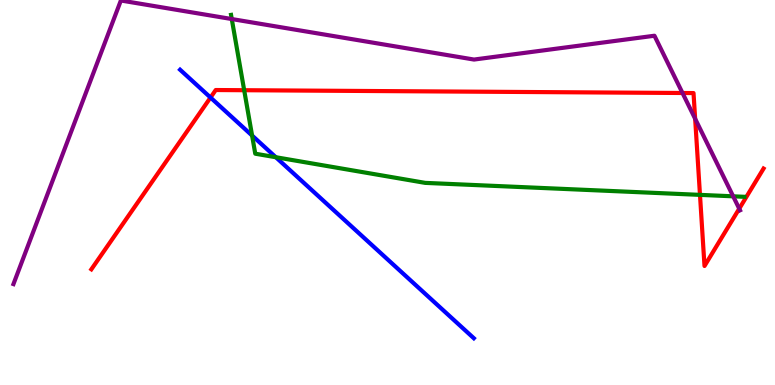[{'lines': ['blue', 'red'], 'intersections': [{'x': 2.72, 'y': 7.47}]}, {'lines': ['green', 'red'], 'intersections': [{'x': 3.15, 'y': 7.66}, {'x': 9.03, 'y': 4.94}]}, {'lines': ['purple', 'red'], 'intersections': [{'x': 8.81, 'y': 7.58}, {'x': 8.97, 'y': 6.92}, {'x': 9.54, 'y': 4.58}]}, {'lines': ['blue', 'green'], 'intersections': [{'x': 3.25, 'y': 6.48}, {'x': 3.56, 'y': 5.92}]}, {'lines': ['blue', 'purple'], 'intersections': []}, {'lines': ['green', 'purple'], 'intersections': [{'x': 2.99, 'y': 9.51}, {'x': 9.46, 'y': 4.9}]}]